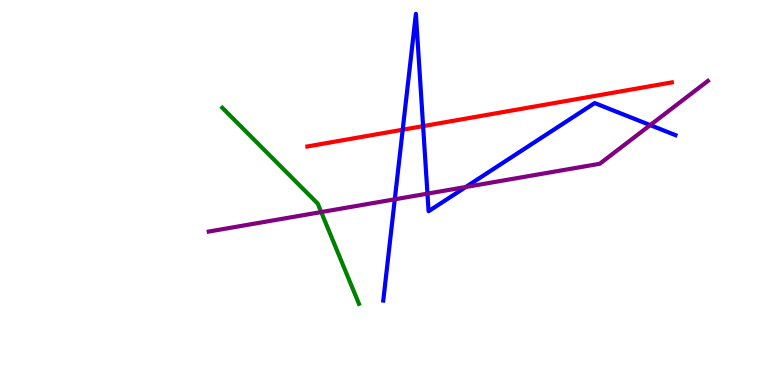[{'lines': ['blue', 'red'], 'intersections': [{'x': 5.2, 'y': 6.63}, {'x': 5.46, 'y': 6.72}]}, {'lines': ['green', 'red'], 'intersections': []}, {'lines': ['purple', 'red'], 'intersections': []}, {'lines': ['blue', 'green'], 'intersections': []}, {'lines': ['blue', 'purple'], 'intersections': [{'x': 5.09, 'y': 4.82}, {'x': 5.52, 'y': 4.97}, {'x': 6.01, 'y': 5.14}, {'x': 8.39, 'y': 6.75}]}, {'lines': ['green', 'purple'], 'intersections': [{'x': 4.14, 'y': 4.49}]}]